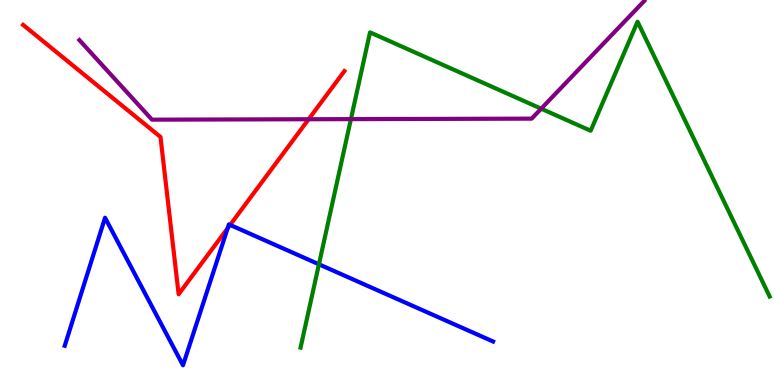[{'lines': ['blue', 'red'], 'intersections': [{'x': 2.94, 'y': 4.07}, {'x': 2.97, 'y': 4.16}]}, {'lines': ['green', 'red'], 'intersections': []}, {'lines': ['purple', 'red'], 'intersections': [{'x': 3.98, 'y': 6.9}]}, {'lines': ['blue', 'green'], 'intersections': [{'x': 4.12, 'y': 3.14}]}, {'lines': ['blue', 'purple'], 'intersections': []}, {'lines': ['green', 'purple'], 'intersections': [{'x': 4.53, 'y': 6.91}, {'x': 6.98, 'y': 7.18}]}]